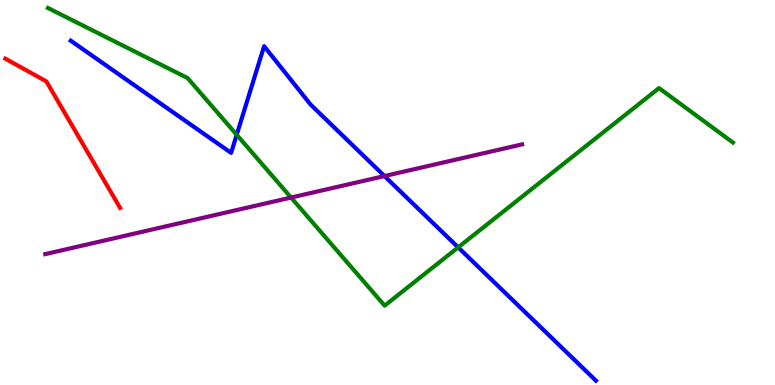[{'lines': ['blue', 'red'], 'intersections': []}, {'lines': ['green', 'red'], 'intersections': []}, {'lines': ['purple', 'red'], 'intersections': []}, {'lines': ['blue', 'green'], 'intersections': [{'x': 3.05, 'y': 6.5}, {'x': 5.91, 'y': 3.57}]}, {'lines': ['blue', 'purple'], 'intersections': [{'x': 4.96, 'y': 5.43}]}, {'lines': ['green', 'purple'], 'intersections': [{'x': 3.76, 'y': 4.87}]}]